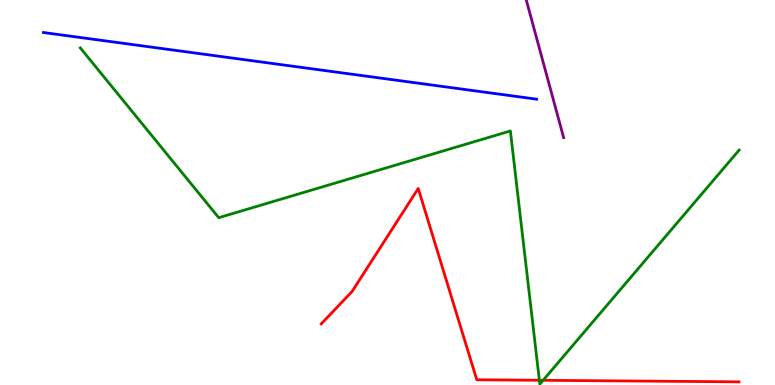[{'lines': ['blue', 'red'], 'intersections': []}, {'lines': ['green', 'red'], 'intersections': [{'x': 6.96, 'y': 0.123}, {'x': 7.01, 'y': 0.122}]}, {'lines': ['purple', 'red'], 'intersections': []}, {'lines': ['blue', 'green'], 'intersections': []}, {'lines': ['blue', 'purple'], 'intersections': []}, {'lines': ['green', 'purple'], 'intersections': []}]